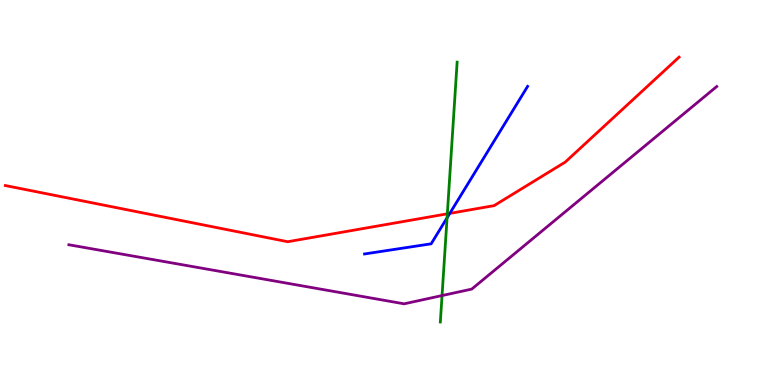[{'lines': ['blue', 'red'], 'intersections': [{'x': 5.8, 'y': 4.46}]}, {'lines': ['green', 'red'], 'intersections': [{'x': 5.77, 'y': 4.45}]}, {'lines': ['purple', 'red'], 'intersections': []}, {'lines': ['blue', 'green'], 'intersections': [{'x': 5.77, 'y': 4.34}]}, {'lines': ['blue', 'purple'], 'intersections': []}, {'lines': ['green', 'purple'], 'intersections': [{'x': 5.7, 'y': 2.32}]}]